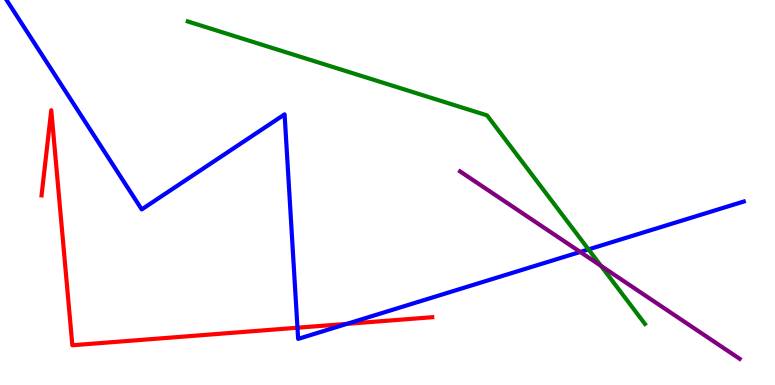[{'lines': ['blue', 'red'], 'intersections': [{'x': 3.84, 'y': 1.49}, {'x': 4.48, 'y': 1.59}]}, {'lines': ['green', 'red'], 'intersections': []}, {'lines': ['purple', 'red'], 'intersections': []}, {'lines': ['blue', 'green'], 'intersections': [{'x': 7.59, 'y': 3.52}]}, {'lines': ['blue', 'purple'], 'intersections': [{'x': 7.49, 'y': 3.46}]}, {'lines': ['green', 'purple'], 'intersections': [{'x': 7.75, 'y': 3.1}]}]